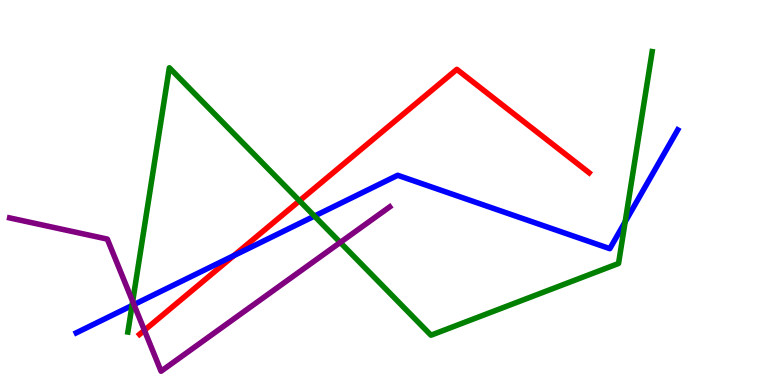[{'lines': ['blue', 'red'], 'intersections': [{'x': 3.02, 'y': 3.36}]}, {'lines': ['green', 'red'], 'intersections': [{'x': 3.86, 'y': 4.78}]}, {'lines': ['purple', 'red'], 'intersections': [{'x': 1.86, 'y': 1.42}]}, {'lines': ['blue', 'green'], 'intersections': [{'x': 1.7, 'y': 2.06}, {'x': 4.06, 'y': 4.39}, {'x': 8.07, 'y': 4.24}]}, {'lines': ['blue', 'purple'], 'intersections': [{'x': 1.73, 'y': 2.09}]}, {'lines': ['green', 'purple'], 'intersections': [{'x': 1.71, 'y': 2.17}, {'x': 4.39, 'y': 3.7}]}]